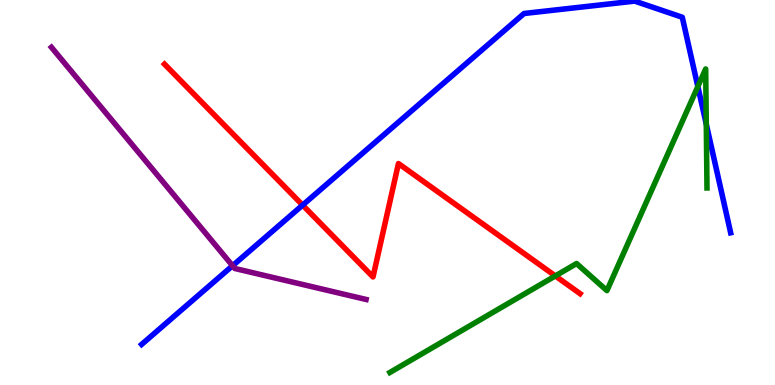[{'lines': ['blue', 'red'], 'intersections': [{'x': 3.9, 'y': 4.67}]}, {'lines': ['green', 'red'], 'intersections': [{'x': 7.17, 'y': 2.83}]}, {'lines': ['purple', 'red'], 'intersections': []}, {'lines': ['blue', 'green'], 'intersections': [{'x': 9.0, 'y': 7.75}, {'x': 9.11, 'y': 6.77}]}, {'lines': ['blue', 'purple'], 'intersections': [{'x': 3.0, 'y': 3.1}]}, {'lines': ['green', 'purple'], 'intersections': []}]